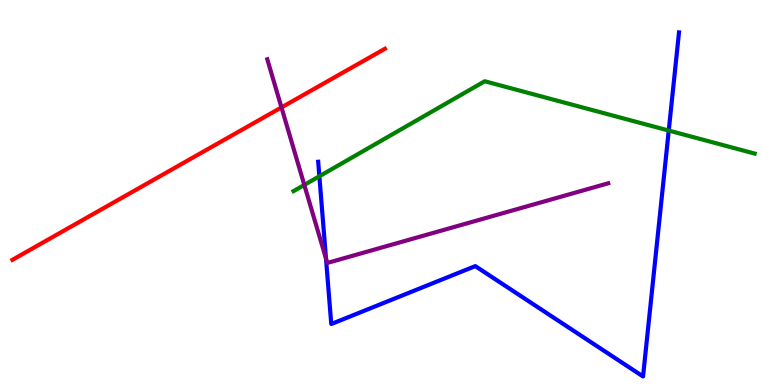[{'lines': ['blue', 'red'], 'intersections': []}, {'lines': ['green', 'red'], 'intersections': []}, {'lines': ['purple', 'red'], 'intersections': [{'x': 3.63, 'y': 7.21}]}, {'lines': ['blue', 'green'], 'intersections': [{'x': 4.12, 'y': 5.42}, {'x': 8.63, 'y': 6.61}]}, {'lines': ['blue', 'purple'], 'intersections': [{'x': 4.21, 'y': 3.28}]}, {'lines': ['green', 'purple'], 'intersections': [{'x': 3.93, 'y': 5.2}]}]